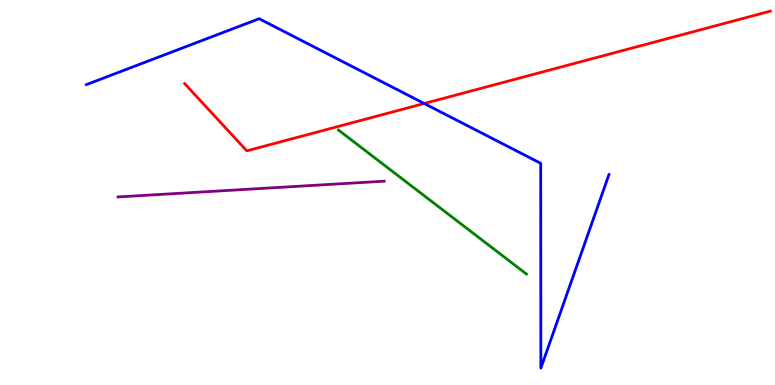[{'lines': ['blue', 'red'], 'intersections': [{'x': 5.47, 'y': 7.31}]}, {'lines': ['green', 'red'], 'intersections': []}, {'lines': ['purple', 'red'], 'intersections': []}, {'lines': ['blue', 'green'], 'intersections': []}, {'lines': ['blue', 'purple'], 'intersections': []}, {'lines': ['green', 'purple'], 'intersections': []}]